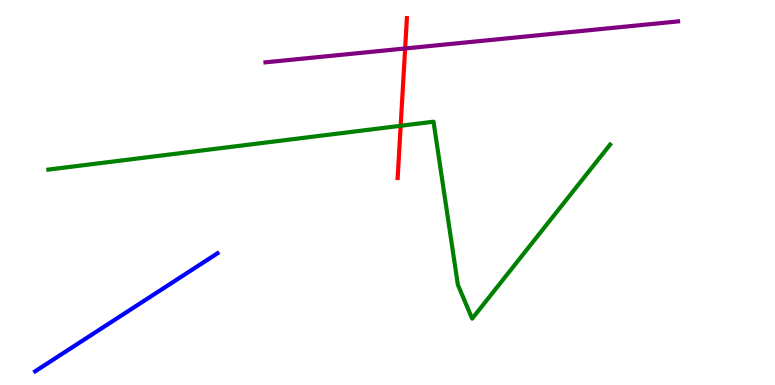[{'lines': ['blue', 'red'], 'intersections': []}, {'lines': ['green', 'red'], 'intersections': [{'x': 5.17, 'y': 6.73}]}, {'lines': ['purple', 'red'], 'intersections': [{'x': 5.23, 'y': 8.74}]}, {'lines': ['blue', 'green'], 'intersections': []}, {'lines': ['blue', 'purple'], 'intersections': []}, {'lines': ['green', 'purple'], 'intersections': []}]